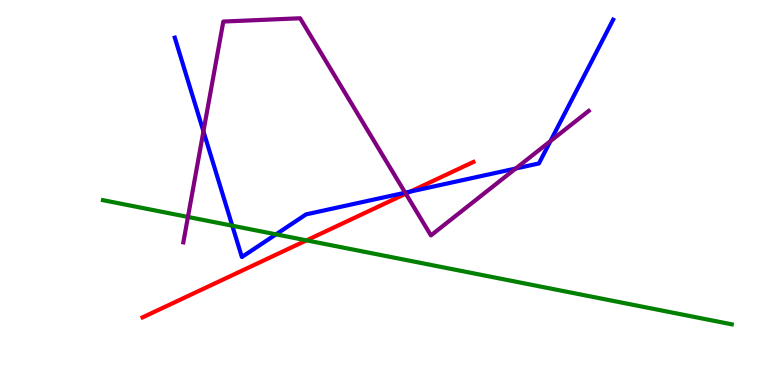[{'lines': ['blue', 'red'], 'intersections': [{'x': 5.3, 'y': 5.02}]}, {'lines': ['green', 'red'], 'intersections': [{'x': 3.95, 'y': 3.76}]}, {'lines': ['purple', 'red'], 'intersections': [{'x': 5.24, 'y': 4.97}]}, {'lines': ['blue', 'green'], 'intersections': [{'x': 3.0, 'y': 4.14}, {'x': 3.56, 'y': 3.91}]}, {'lines': ['blue', 'purple'], 'intersections': [{'x': 2.62, 'y': 6.59}, {'x': 5.23, 'y': 4.99}, {'x': 6.65, 'y': 5.62}, {'x': 7.1, 'y': 6.33}]}, {'lines': ['green', 'purple'], 'intersections': [{'x': 2.43, 'y': 4.36}]}]